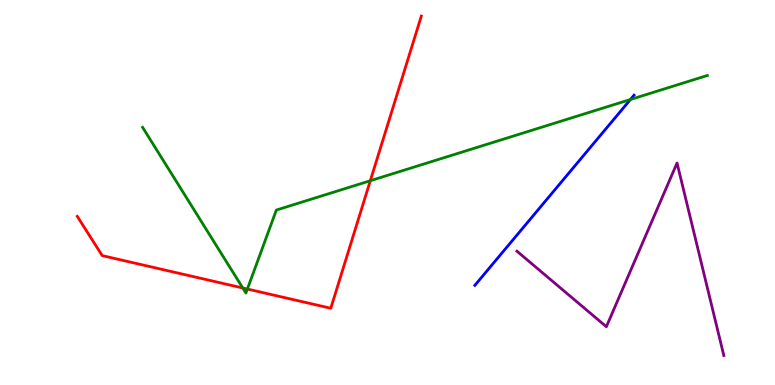[{'lines': ['blue', 'red'], 'intersections': []}, {'lines': ['green', 'red'], 'intersections': [{'x': 3.13, 'y': 2.52}, {'x': 3.19, 'y': 2.49}, {'x': 4.78, 'y': 5.31}]}, {'lines': ['purple', 'red'], 'intersections': []}, {'lines': ['blue', 'green'], 'intersections': [{'x': 8.13, 'y': 7.42}]}, {'lines': ['blue', 'purple'], 'intersections': []}, {'lines': ['green', 'purple'], 'intersections': []}]